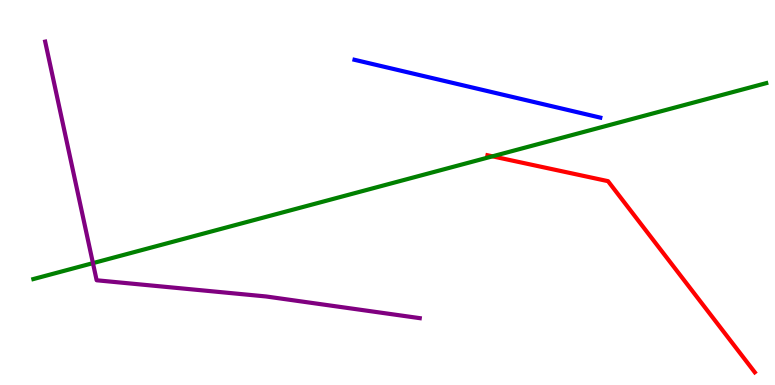[{'lines': ['blue', 'red'], 'intersections': []}, {'lines': ['green', 'red'], 'intersections': [{'x': 6.35, 'y': 5.94}]}, {'lines': ['purple', 'red'], 'intersections': []}, {'lines': ['blue', 'green'], 'intersections': []}, {'lines': ['blue', 'purple'], 'intersections': []}, {'lines': ['green', 'purple'], 'intersections': [{'x': 1.2, 'y': 3.17}]}]